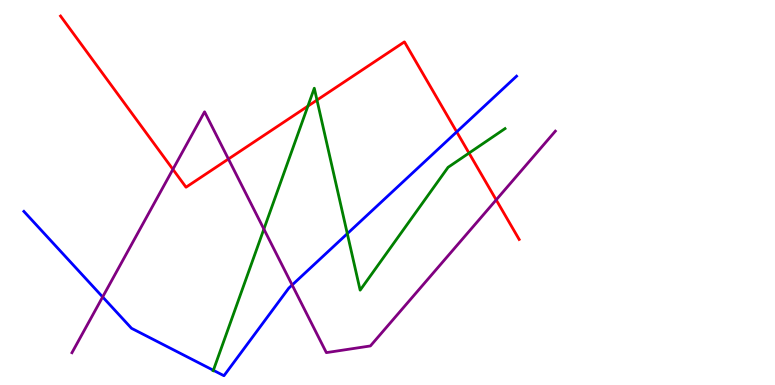[{'lines': ['blue', 'red'], 'intersections': [{'x': 5.89, 'y': 6.57}]}, {'lines': ['green', 'red'], 'intersections': [{'x': 3.97, 'y': 7.24}, {'x': 4.09, 'y': 7.4}, {'x': 6.05, 'y': 6.02}]}, {'lines': ['purple', 'red'], 'intersections': [{'x': 2.23, 'y': 5.6}, {'x': 2.95, 'y': 5.87}, {'x': 6.4, 'y': 4.81}]}, {'lines': ['blue', 'green'], 'intersections': [{'x': 2.75, 'y': 0.382}, {'x': 4.48, 'y': 3.93}]}, {'lines': ['blue', 'purple'], 'intersections': [{'x': 1.32, 'y': 2.29}, {'x': 3.77, 'y': 2.6}]}, {'lines': ['green', 'purple'], 'intersections': [{'x': 3.4, 'y': 4.05}]}]